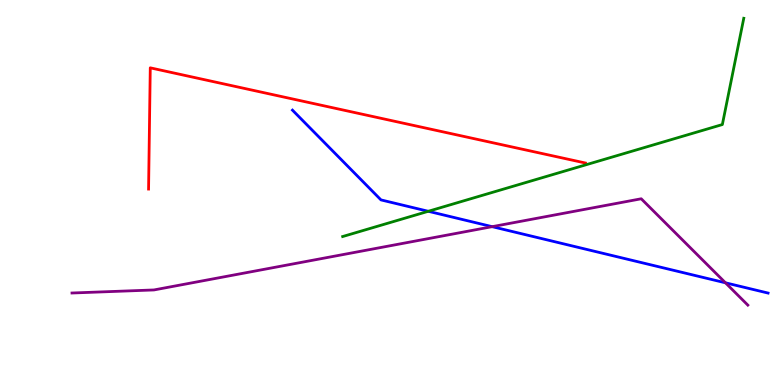[{'lines': ['blue', 'red'], 'intersections': []}, {'lines': ['green', 'red'], 'intersections': []}, {'lines': ['purple', 'red'], 'intersections': []}, {'lines': ['blue', 'green'], 'intersections': [{'x': 5.53, 'y': 4.51}]}, {'lines': ['blue', 'purple'], 'intersections': [{'x': 6.35, 'y': 4.11}, {'x': 9.36, 'y': 2.65}]}, {'lines': ['green', 'purple'], 'intersections': []}]